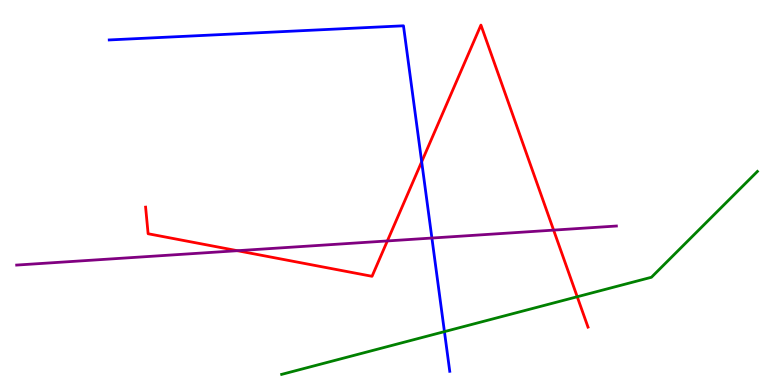[{'lines': ['blue', 'red'], 'intersections': [{'x': 5.44, 'y': 5.8}]}, {'lines': ['green', 'red'], 'intersections': [{'x': 7.45, 'y': 2.29}]}, {'lines': ['purple', 'red'], 'intersections': [{'x': 3.06, 'y': 3.49}, {'x': 5.0, 'y': 3.74}, {'x': 7.14, 'y': 4.02}]}, {'lines': ['blue', 'green'], 'intersections': [{'x': 5.73, 'y': 1.39}]}, {'lines': ['blue', 'purple'], 'intersections': [{'x': 5.57, 'y': 3.82}]}, {'lines': ['green', 'purple'], 'intersections': []}]